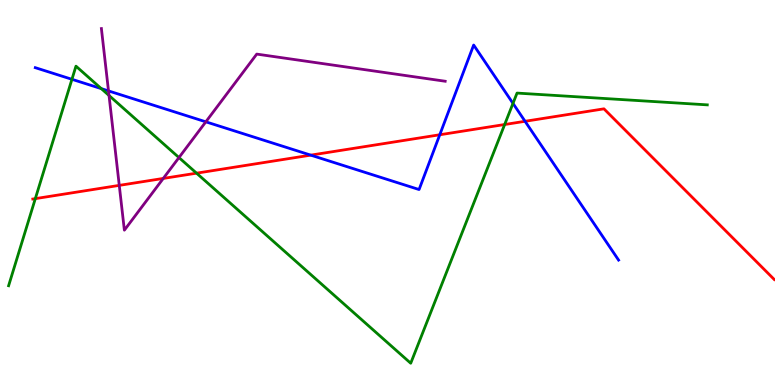[{'lines': ['blue', 'red'], 'intersections': [{'x': 4.01, 'y': 5.97}, {'x': 5.67, 'y': 6.5}, {'x': 6.77, 'y': 6.85}]}, {'lines': ['green', 'red'], 'intersections': [{'x': 0.456, 'y': 4.84}, {'x': 2.54, 'y': 5.5}, {'x': 6.51, 'y': 6.77}]}, {'lines': ['purple', 'red'], 'intersections': [{'x': 1.54, 'y': 5.18}, {'x': 2.11, 'y': 5.37}]}, {'lines': ['blue', 'green'], 'intersections': [{'x': 0.928, 'y': 7.94}, {'x': 1.31, 'y': 7.7}, {'x': 6.62, 'y': 7.31}]}, {'lines': ['blue', 'purple'], 'intersections': [{'x': 1.4, 'y': 7.64}, {'x': 2.66, 'y': 6.84}]}, {'lines': ['green', 'purple'], 'intersections': [{'x': 1.41, 'y': 7.52}, {'x': 2.31, 'y': 5.91}]}]